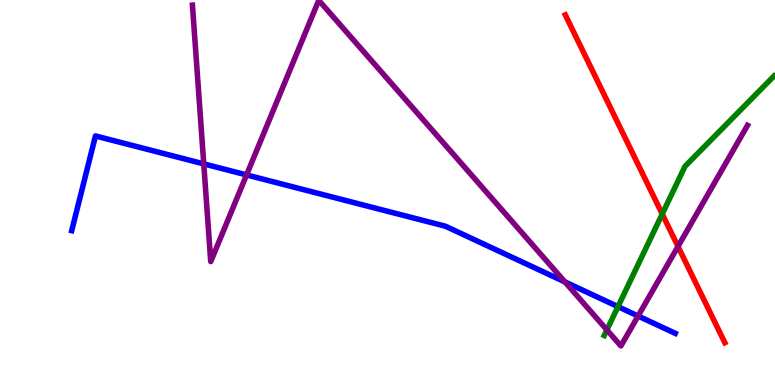[{'lines': ['blue', 'red'], 'intersections': []}, {'lines': ['green', 'red'], 'intersections': [{'x': 8.54, 'y': 4.44}]}, {'lines': ['purple', 'red'], 'intersections': [{'x': 8.75, 'y': 3.6}]}, {'lines': ['blue', 'green'], 'intersections': [{'x': 7.97, 'y': 2.04}]}, {'lines': ['blue', 'purple'], 'intersections': [{'x': 2.63, 'y': 5.74}, {'x': 3.18, 'y': 5.46}, {'x': 7.29, 'y': 2.68}, {'x': 8.23, 'y': 1.79}]}, {'lines': ['green', 'purple'], 'intersections': [{'x': 7.83, 'y': 1.43}]}]